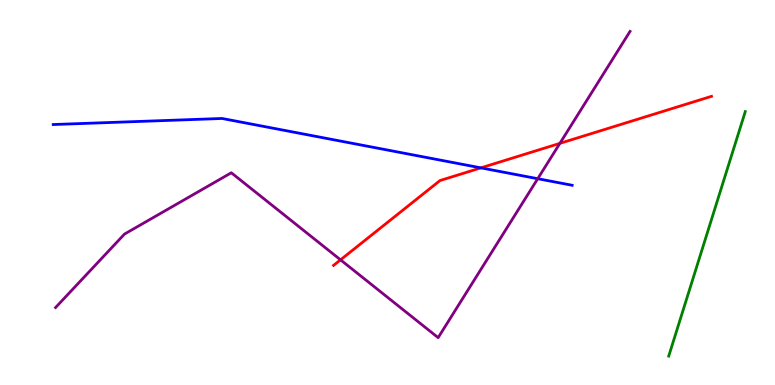[{'lines': ['blue', 'red'], 'intersections': [{'x': 6.21, 'y': 5.64}]}, {'lines': ['green', 'red'], 'intersections': []}, {'lines': ['purple', 'red'], 'intersections': [{'x': 4.39, 'y': 3.25}, {'x': 7.22, 'y': 6.28}]}, {'lines': ['blue', 'green'], 'intersections': []}, {'lines': ['blue', 'purple'], 'intersections': [{'x': 6.94, 'y': 5.36}]}, {'lines': ['green', 'purple'], 'intersections': []}]